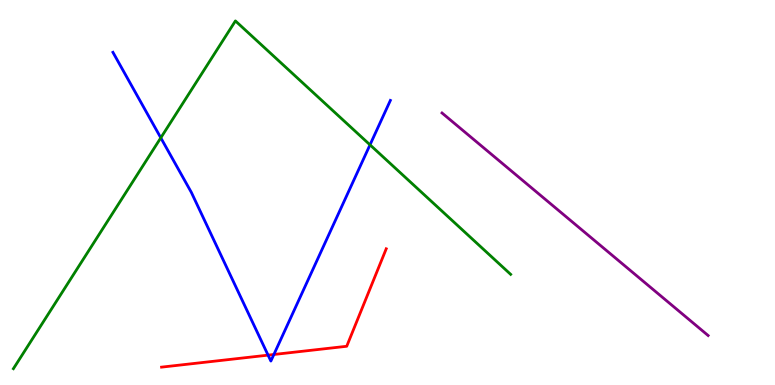[{'lines': ['blue', 'red'], 'intersections': [{'x': 3.46, 'y': 0.776}, {'x': 3.53, 'y': 0.793}]}, {'lines': ['green', 'red'], 'intersections': []}, {'lines': ['purple', 'red'], 'intersections': []}, {'lines': ['blue', 'green'], 'intersections': [{'x': 2.07, 'y': 6.42}, {'x': 4.77, 'y': 6.24}]}, {'lines': ['blue', 'purple'], 'intersections': []}, {'lines': ['green', 'purple'], 'intersections': []}]